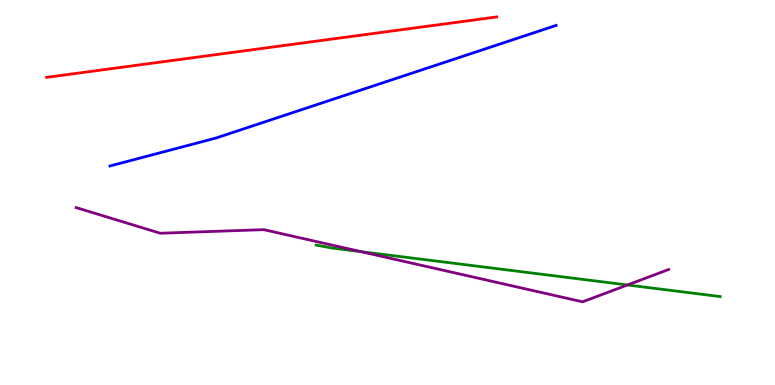[{'lines': ['blue', 'red'], 'intersections': []}, {'lines': ['green', 'red'], 'intersections': []}, {'lines': ['purple', 'red'], 'intersections': []}, {'lines': ['blue', 'green'], 'intersections': []}, {'lines': ['blue', 'purple'], 'intersections': []}, {'lines': ['green', 'purple'], 'intersections': [{'x': 4.66, 'y': 3.46}, {'x': 8.1, 'y': 2.6}]}]